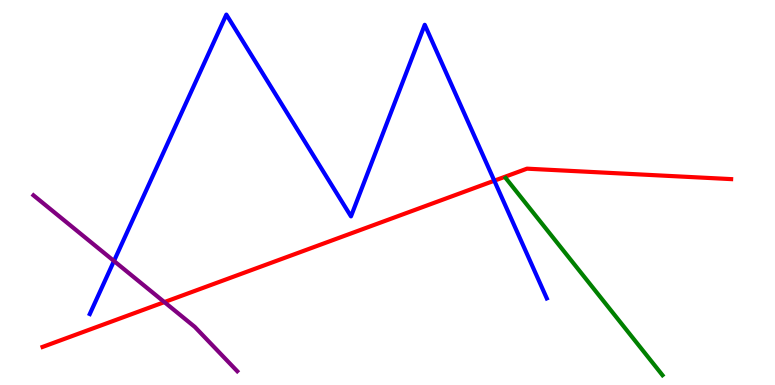[{'lines': ['blue', 'red'], 'intersections': [{'x': 6.38, 'y': 5.31}]}, {'lines': ['green', 'red'], 'intersections': []}, {'lines': ['purple', 'red'], 'intersections': [{'x': 2.12, 'y': 2.15}]}, {'lines': ['blue', 'green'], 'intersections': []}, {'lines': ['blue', 'purple'], 'intersections': [{'x': 1.47, 'y': 3.22}]}, {'lines': ['green', 'purple'], 'intersections': []}]